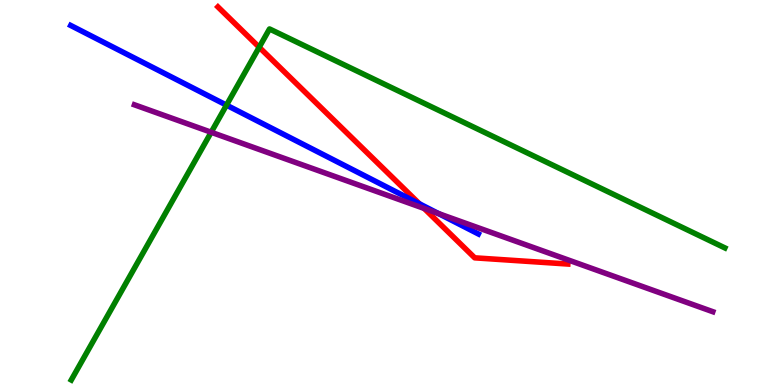[{'lines': ['blue', 'red'], 'intersections': [{'x': 5.41, 'y': 4.71}]}, {'lines': ['green', 'red'], 'intersections': [{'x': 3.34, 'y': 8.77}]}, {'lines': ['purple', 'red'], 'intersections': [{'x': 5.47, 'y': 4.59}]}, {'lines': ['blue', 'green'], 'intersections': [{'x': 2.92, 'y': 7.27}]}, {'lines': ['blue', 'purple'], 'intersections': [{'x': 5.66, 'y': 4.45}]}, {'lines': ['green', 'purple'], 'intersections': [{'x': 2.72, 'y': 6.56}]}]